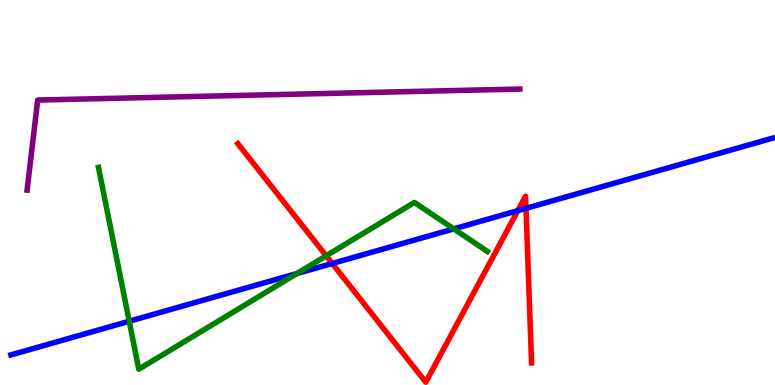[{'lines': ['blue', 'red'], 'intersections': [{'x': 4.29, 'y': 3.16}, {'x': 6.68, 'y': 4.53}, {'x': 6.79, 'y': 4.59}]}, {'lines': ['green', 'red'], 'intersections': [{'x': 4.21, 'y': 3.36}]}, {'lines': ['purple', 'red'], 'intersections': []}, {'lines': ['blue', 'green'], 'intersections': [{'x': 1.67, 'y': 1.66}, {'x': 3.83, 'y': 2.9}, {'x': 5.86, 'y': 4.06}]}, {'lines': ['blue', 'purple'], 'intersections': []}, {'lines': ['green', 'purple'], 'intersections': []}]